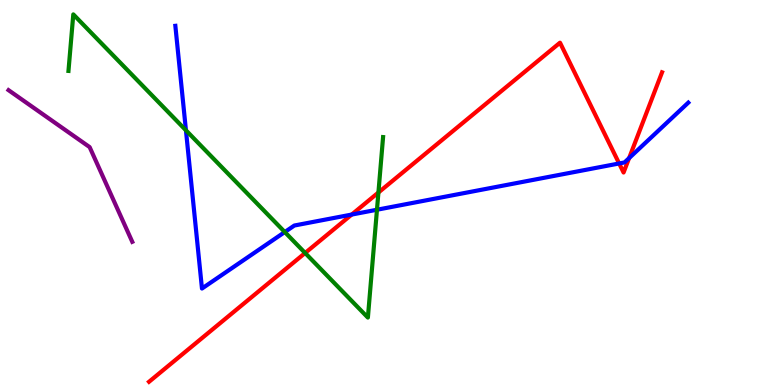[{'lines': ['blue', 'red'], 'intersections': [{'x': 4.54, 'y': 4.43}, {'x': 7.99, 'y': 5.75}, {'x': 8.12, 'y': 5.89}]}, {'lines': ['green', 'red'], 'intersections': [{'x': 3.94, 'y': 3.43}, {'x': 4.88, 'y': 5.0}]}, {'lines': ['purple', 'red'], 'intersections': []}, {'lines': ['blue', 'green'], 'intersections': [{'x': 2.4, 'y': 6.62}, {'x': 3.67, 'y': 3.97}, {'x': 4.86, 'y': 4.55}]}, {'lines': ['blue', 'purple'], 'intersections': []}, {'lines': ['green', 'purple'], 'intersections': []}]